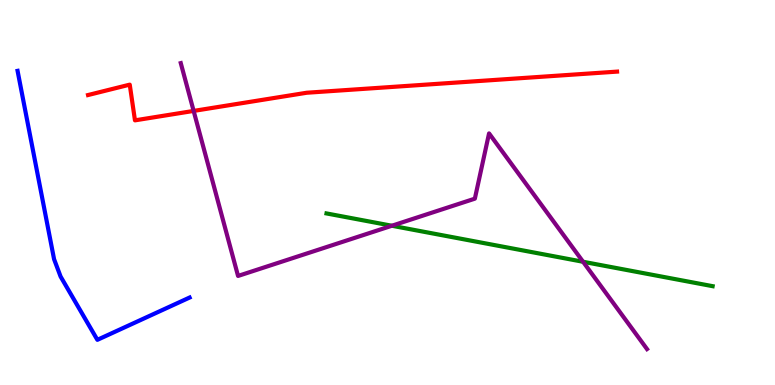[{'lines': ['blue', 'red'], 'intersections': []}, {'lines': ['green', 'red'], 'intersections': []}, {'lines': ['purple', 'red'], 'intersections': [{'x': 2.5, 'y': 7.12}]}, {'lines': ['blue', 'green'], 'intersections': []}, {'lines': ['blue', 'purple'], 'intersections': []}, {'lines': ['green', 'purple'], 'intersections': [{'x': 5.06, 'y': 4.14}, {'x': 7.52, 'y': 3.2}]}]